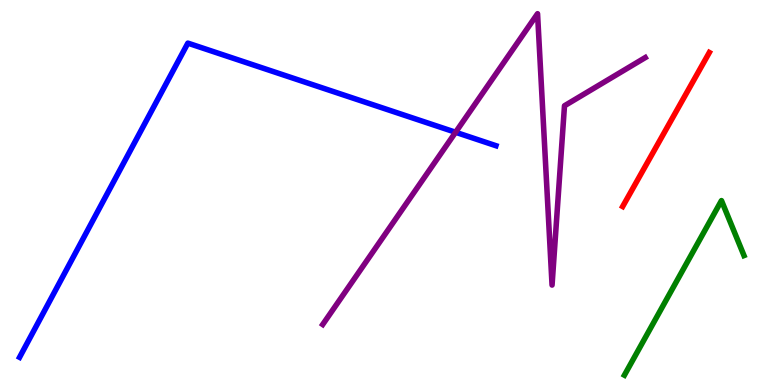[{'lines': ['blue', 'red'], 'intersections': []}, {'lines': ['green', 'red'], 'intersections': []}, {'lines': ['purple', 'red'], 'intersections': []}, {'lines': ['blue', 'green'], 'intersections': []}, {'lines': ['blue', 'purple'], 'intersections': [{'x': 5.88, 'y': 6.56}]}, {'lines': ['green', 'purple'], 'intersections': []}]